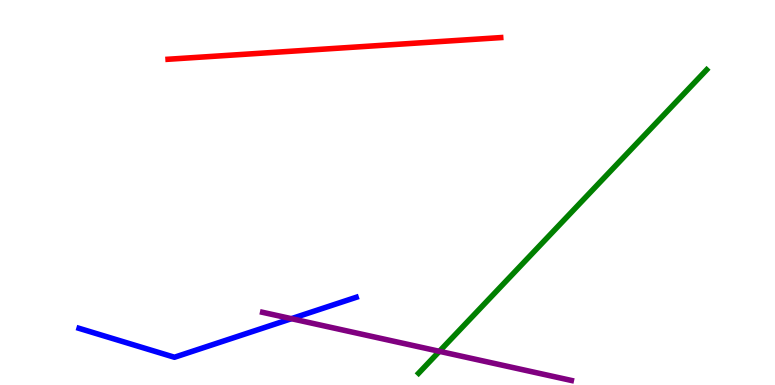[{'lines': ['blue', 'red'], 'intersections': []}, {'lines': ['green', 'red'], 'intersections': []}, {'lines': ['purple', 'red'], 'intersections': []}, {'lines': ['blue', 'green'], 'intersections': []}, {'lines': ['blue', 'purple'], 'intersections': [{'x': 3.76, 'y': 1.72}]}, {'lines': ['green', 'purple'], 'intersections': [{'x': 5.67, 'y': 0.875}]}]